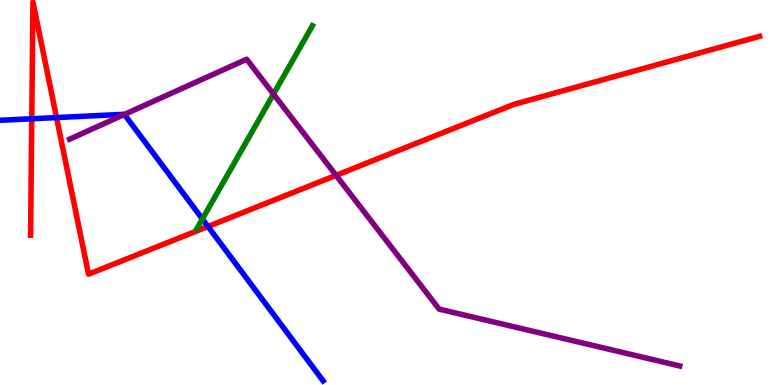[{'lines': ['blue', 'red'], 'intersections': [{'x': 0.41, 'y': 6.92}, {'x': 0.729, 'y': 6.95}, {'x': 2.68, 'y': 4.12}]}, {'lines': ['green', 'red'], 'intersections': []}, {'lines': ['purple', 'red'], 'intersections': [{'x': 4.34, 'y': 5.45}]}, {'lines': ['blue', 'green'], 'intersections': [{'x': 2.61, 'y': 4.31}]}, {'lines': ['blue', 'purple'], 'intersections': [{'x': 1.61, 'y': 7.03}]}, {'lines': ['green', 'purple'], 'intersections': [{'x': 3.53, 'y': 7.56}]}]